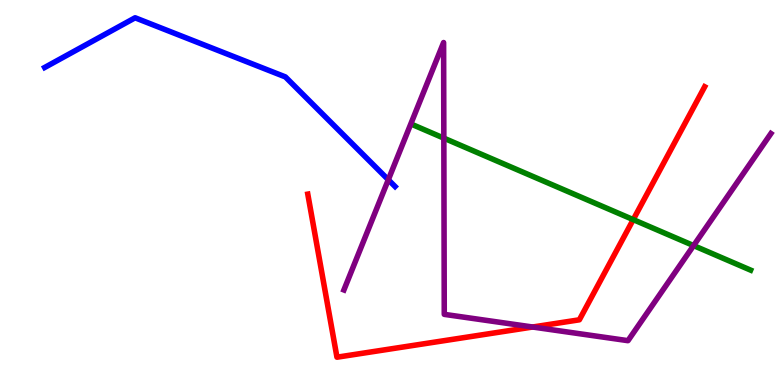[{'lines': ['blue', 'red'], 'intersections': []}, {'lines': ['green', 'red'], 'intersections': [{'x': 8.17, 'y': 4.3}]}, {'lines': ['purple', 'red'], 'intersections': [{'x': 6.87, 'y': 1.51}]}, {'lines': ['blue', 'green'], 'intersections': []}, {'lines': ['blue', 'purple'], 'intersections': [{'x': 5.01, 'y': 5.33}]}, {'lines': ['green', 'purple'], 'intersections': [{'x': 5.73, 'y': 6.41}, {'x': 8.95, 'y': 3.62}]}]